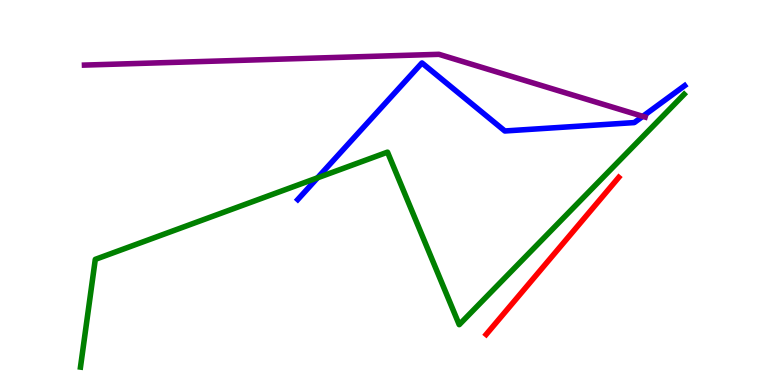[{'lines': ['blue', 'red'], 'intersections': []}, {'lines': ['green', 'red'], 'intersections': []}, {'lines': ['purple', 'red'], 'intersections': []}, {'lines': ['blue', 'green'], 'intersections': [{'x': 4.1, 'y': 5.38}]}, {'lines': ['blue', 'purple'], 'intersections': [{'x': 8.29, 'y': 6.98}]}, {'lines': ['green', 'purple'], 'intersections': []}]